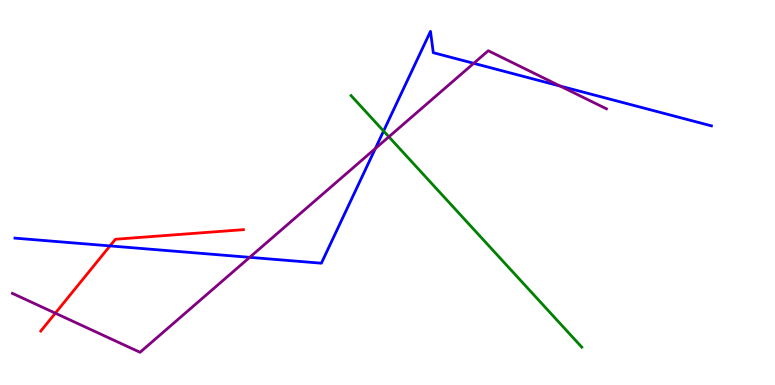[{'lines': ['blue', 'red'], 'intersections': [{'x': 1.42, 'y': 3.61}]}, {'lines': ['green', 'red'], 'intersections': []}, {'lines': ['purple', 'red'], 'intersections': [{'x': 0.714, 'y': 1.87}]}, {'lines': ['blue', 'green'], 'intersections': [{'x': 4.95, 'y': 6.6}]}, {'lines': ['blue', 'purple'], 'intersections': [{'x': 3.22, 'y': 3.32}, {'x': 4.84, 'y': 6.14}, {'x': 6.11, 'y': 8.36}, {'x': 7.23, 'y': 7.76}]}, {'lines': ['green', 'purple'], 'intersections': [{'x': 5.02, 'y': 6.45}]}]